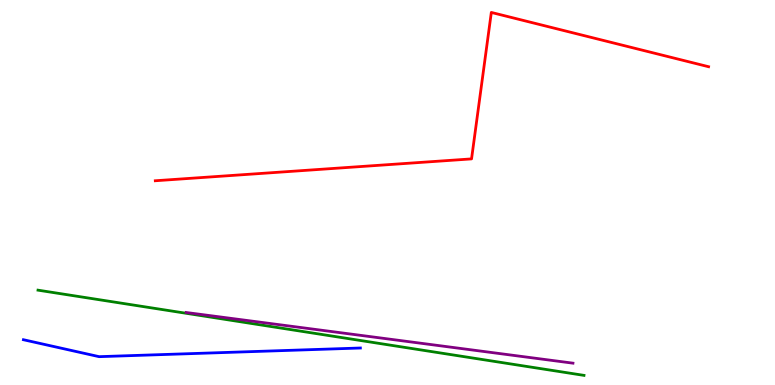[{'lines': ['blue', 'red'], 'intersections': []}, {'lines': ['green', 'red'], 'intersections': []}, {'lines': ['purple', 'red'], 'intersections': []}, {'lines': ['blue', 'green'], 'intersections': []}, {'lines': ['blue', 'purple'], 'intersections': []}, {'lines': ['green', 'purple'], 'intersections': []}]